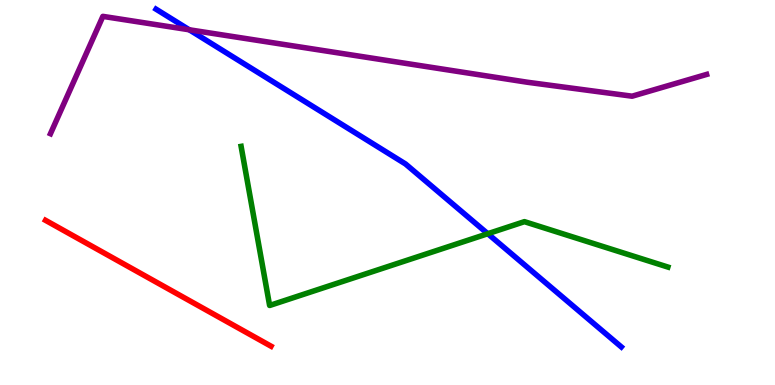[{'lines': ['blue', 'red'], 'intersections': []}, {'lines': ['green', 'red'], 'intersections': []}, {'lines': ['purple', 'red'], 'intersections': []}, {'lines': ['blue', 'green'], 'intersections': [{'x': 6.29, 'y': 3.93}]}, {'lines': ['blue', 'purple'], 'intersections': [{'x': 2.44, 'y': 9.23}]}, {'lines': ['green', 'purple'], 'intersections': []}]